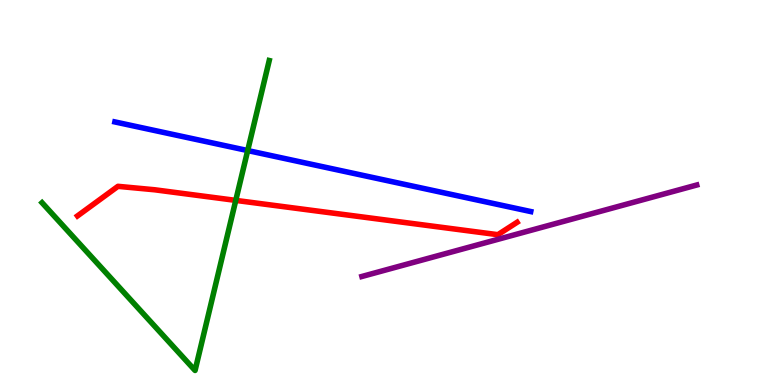[{'lines': ['blue', 'red'], 'intersections': []}, {'lines': ['green', 'red'], 'intersections': [{'x': 3.04, 'y': 4.8}]}, {'lines': ['purple', 'red'], 'intersections': []}, {'lines': ['blue', 'green'], 'intersections': [{'x': 3.2, 'y': 6.09}]}, {'lines': ['blue', 'purple'], 'intersections': []}, {'lines': ['green', 'purple'], 'intersections': []}]